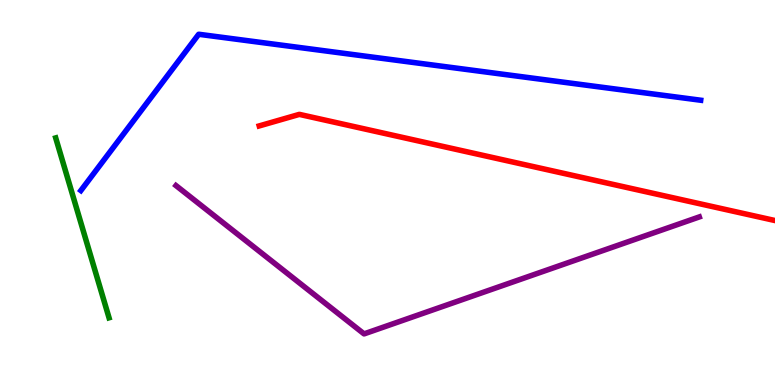[{'lines': ['blue', 'red'], 'intersections': []}, {'lines': ['green', 'red'], 'intersections': []}, {'lines': ['purple', 'red'], 'intersections': []}, {'lines': ['blue', 'green'], 'intersections': []}, {'lines': ['blue', 'purple'], 'intersections': []}, {'lines': ['green', 'purple'], 'intersections': []}]